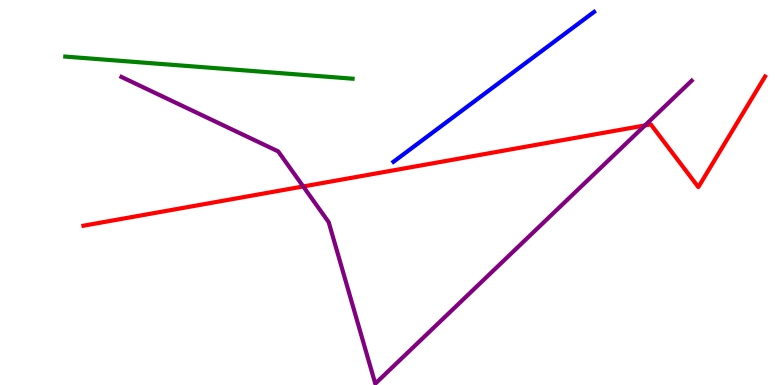[{'lines': ['blue', 'red'], 'intersections': []}, {'lines': ['green', 'red'], 'intersections': []}, {'lines': ['purple', 'red'], 'intersections': [{'x': 3.91, 'y': 5.16}, {'x': 8.32, 'y': 6.74}]}, {'lines': ['blue', 'green'], 'intersections': []}, {'lines': ['blue', 'purple'], 'intersections': []}, {'lines': ['green', 'purple'], 'intersections': []}]